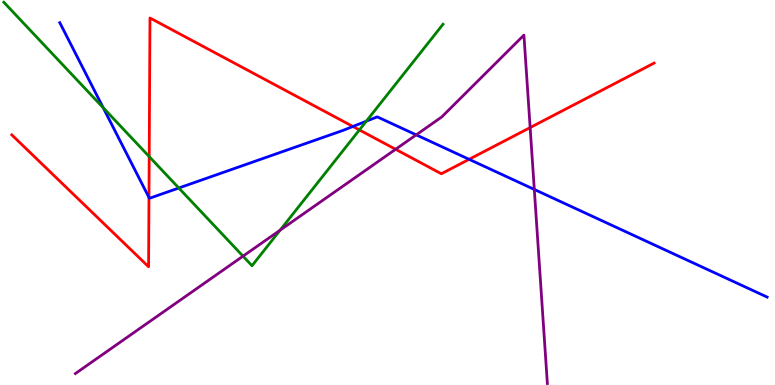[{'lines': ['blue', 'red'], 'intersections': [{'x': 1.92, 'y': 4.87}, {'x': 4.55, 'y': 6.71}, {'x': 6.05, 'y': 5.86}]}, {'lines': ['green', 'red'], 'intersections': [{'x': 1.93, 'y': 5.93}, {'x': 4.64, 'y': 6.62}]}, {'lines': ['purple', 'red'], 'intersections': [{'x': 5.1, 'y': 6.12}, {'x': 6.84, 'y': 6.69}]}, {'lines': ['blue', 'green'], 'intersections': [{'x': 1.33, 'y': 7.2}, {'x': 2.31, 'y': 5.12}, {'x': 4.73, 'y': 6.85}]}, {'lines': ['blue', 'purple'], 'intersections': [{'x': 5.37, 'y': 6.5}, {'x': 6.89, 'y': 5.08}]}, {'lines': ['green', 'purple'], 'intersections': [{'x': 3.14, 'y': 3.35}, {'x': 3.61, 'y': 4.02}]}]